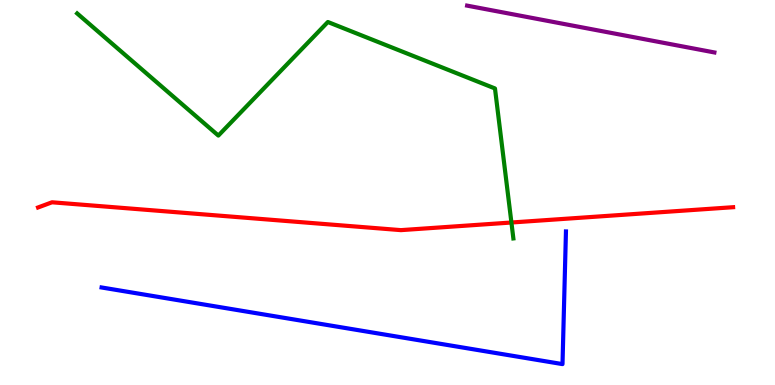[{'lines': ['blue', 'red'], 'intersections': []}, {'lines': ['green', 'red'], 'intersections': [{'x': 6.6, 'y': 4.22}]}, {'lines': ['purple', 'red'], 'intersections': []}, {'lines': ['blue', 'green'], 'intersections': []}, {'lines': ['blue', 'purple'], 'intersections': []}, {'lines': ['green', 'purple'], 'intersections': []}]